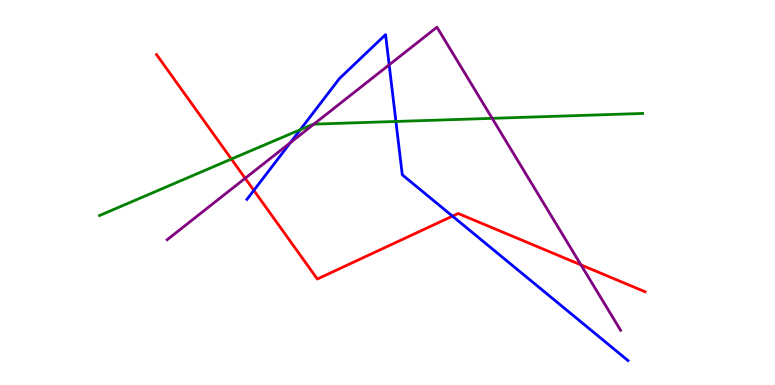[{'lines': ['blue', 'red'], 'intersections': [{'x': 3.28, 'y': 5.05}, {'x': 5.84, 'y': 4.39}]}, {'lines': ['green', 'red'], 'intersections': [{'x': 2.99, 'y': 5.87}]}, {'lines': ['purple', 'red'], 'intersections': [{'x': 3.16, 'y': 5.37}, {'x': 7.5, 'y': 3.12}]}, {'lines': ['blue', 'green'], 'intersections': [{'x': 3.87, 'y': 6.63}, {'x': 5.11, 'y': 6.85}]}, {'lines': ['blue', 'purple'], 'intersections': [{'x': 3.75, 'y': 6.29}, {'x': 5.02, 'y': 8.32}]}, {'lines': ['green', 'purple'], 'intersections': [{'x': 4.05, 'y': 6.78}, {'x': 6.35, 'y': 6.93}]}]